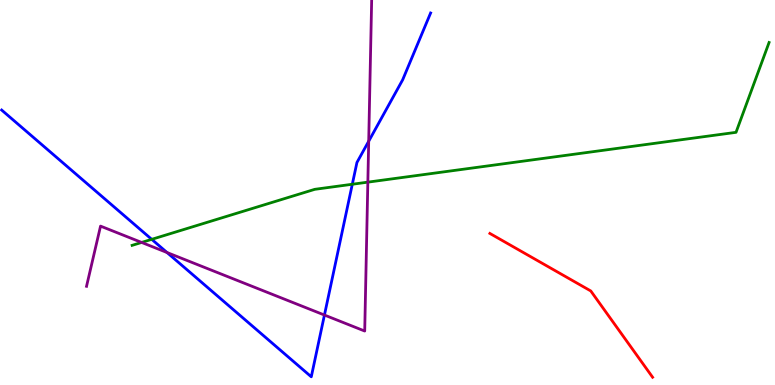[{'lines': ['blue', 'red'], 'intersections': []}, {'lines': ['green', 'red'], 'intersections': []}, {'lines': ['purple', 'red'], 'intersections': []}, {'lines': ['blue', 'green'], 'intersections': [{'x': 1.96, 'y': 3.78}, {'x': 4.55, 'y': 5.21}]}, {'lines': ['blue', 'purple'], 'intersections': [{'x': 2.16, 'y': 3.44}, {'x': 4.19, 'y': 1.82}, {'x': 4.76, 'y': 6.33}]}, {'lines': ['green', 'purple'], 'intersections': [{'x': 1.83, 'y': 3.7}, {'x': 4.75, 'y': 5.27}]}]